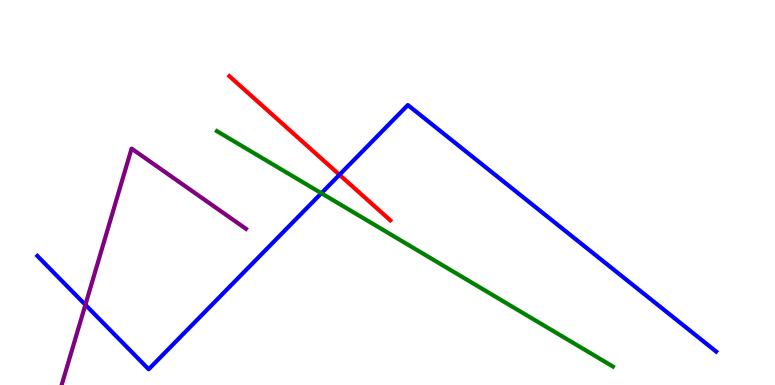[{'lines': ['blue', 'red'], 'intersections': [{'x': 4.38, 'y': 5.46}]}, {'lines': ['green', 'red'], 'intersections': []}, {'lines': ['purple', 'red'], 'intersections': []}, {'lines': ['blue', 'green'], 'intersections': [{'x': 4.15, 'y': 4.98}]}, {'lines': ['blue', 'purple'], 'intersections': [{'x': 1.1, 'y': 2.08}]}, {'lines': ['green', 'purple'], 'intersections': []}]